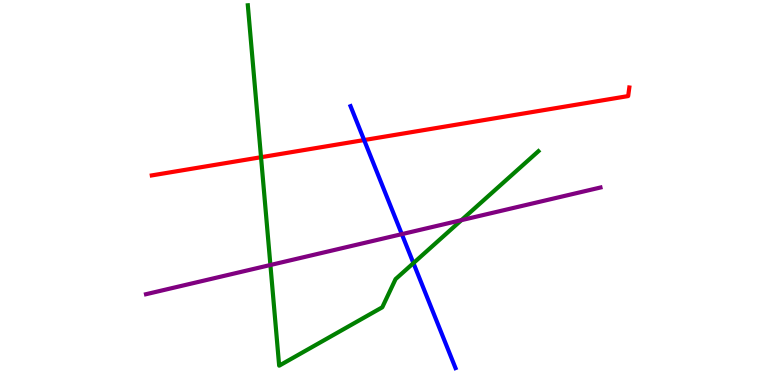[{'lines': ['blue', 'red'], 'intersections': [{'x': 4.7, 'y': 6.36}]}, {'lines': ['green', 'red'], 'intersections': [{'x': 3.37, 'y': 5.92}]}, {'lines': ['purple', 'red'], 'intersections': []}, {'lines': ['blue', 'green'], 'intersections': [{'x': 5.33, 'y': 3.17}]}, {'lines': ['blue', 'purple'], 'intersections': [{'x': 5.18, 'y': 3.92}]}, {'lines': ['green', 'purple'], 'intersections': [{'x': 3.49, 'y': 3.12}, {'x': 5.95, 'y': 4.28}]}]